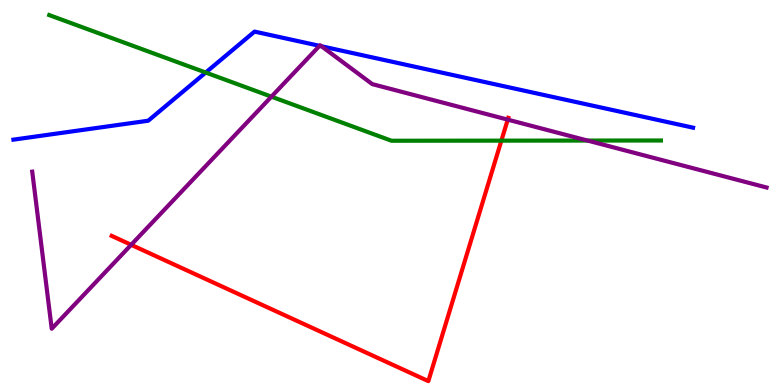[{'lines': ['blue', 'red'], 'intersections': []}, {'lines': ['green', 'red'], 'intersections': [{'x': 6.47, 'y': 6.35}]}, {'lines': ['purple', 'red'], 'intersections': [{'x': 1.69, 'y': 3.64}, {'x': 6.55, 'y': 6.89}]}, {'lines': ['blue', 'green'], 'intersections': [{'x': 2.65, 'y': 8.12}]}, {'lines': ['blue', 'purple'], 'intersections': [{'x': 4.12, 'y': 8.81}, {'x': 4.15, 'y': 8.8}]}, {'lines': ['green', 'purple'], 'intersections': [{'x': 3.5, 'y': 7.49}, {'x': 7.58, 'y': 6.35}]}]